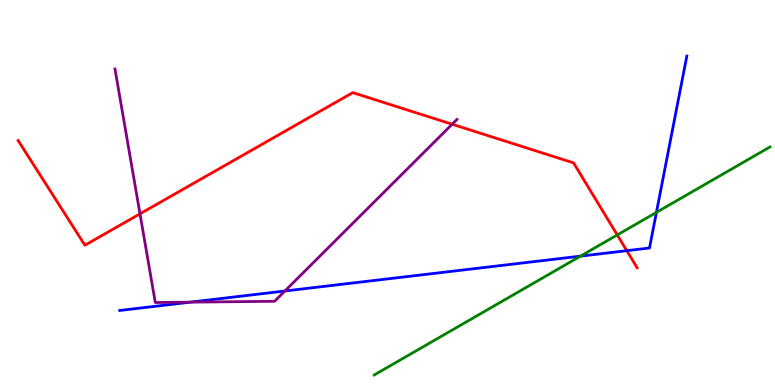[{'lines': ['blue', 'red'], 'intersections': [{'x': 8.09, 'y': 3.49}]}, {'lines': ['green', 'red'], 'intersections': [{'x': 7.96, 'y': 3.9}]}, {'lines': ['purple', 'red'], 'intersections': [{'x': 1.81, 'y': 4.45}, {'x': 5.83, 'y': 6.77}]}, {'lines': ['blue', 'green'], 'intersections': [{'x': 7.49, 'y': 3.35}, {'x': 8.47, 'y': 4.48}]}, {'lines': ['blue', 'purple'], 'intersections': [{'x': 2.45, 'y': 2.15}, {'x': 3.68, 'y': 2.44}]}, {'lines': ['green', 'purple'], 'intersections': []}]